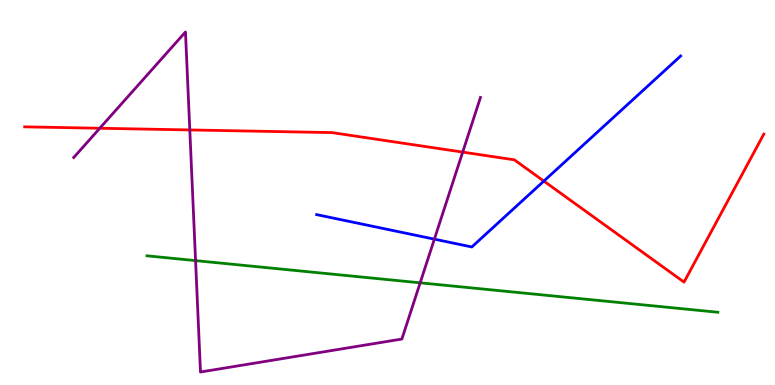[{'lines': ['blue', 'red'], 'intersections': [{'x': 7.02, 'y': 5.3}]}, {'lines': ['green', 'red'], 'intersections': []}, {'lines': ['purple', 'red'], 'intersections': [{'x': 1.29, 'y': 6.67}, {'x': 2.45, 'y': 6.62}, {'x': 5.97, 'y': 6.05}]}, {'lines': ['blue', 'green'], 'intersections': []}, {'lines': ['blue', 'purple'], 'intersections': [{'x': 5.6, 'y': 3.79}]}, {'lines': ['green', 'purple'], 'intersections': [{'x': 2.52, 'y': 3.23}, {'x': 5.42, 'y': 2.65}]}]